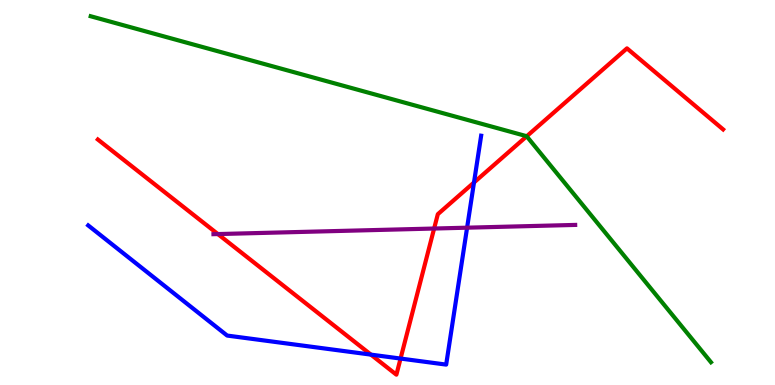[{'lines': ['blue', 'red'], 'intersections': [{'x': 4.79, 'y': 0.789}, {'x': 5.17, 'y': 0.687}, {'x': 6.12, 'y': 5.26}]}, {'lines': ['green', 'red'], 'intersections': [{'x': 6.8, 'y': 6.46}]}, {'lines': ['purple', 'red'], 'intersections': [{'x': 2.81, 'y': 3.92}, {'x': 5.6, 'y': 4.06}]}, {'lines': ['blue', 'green'], 'intersections': []}, {'lines': ['blue', 'purple'], 'intersections': [{'x': 6.03, 'y': 4.09}]}, {'lines': ['green', 'purple'], 'intersections': []}]